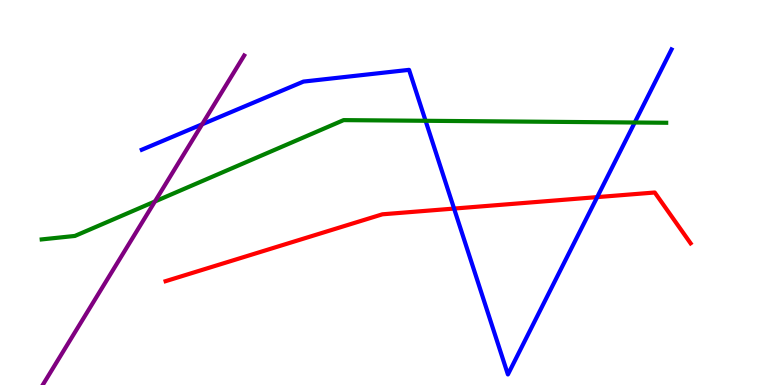[{'lines': ['blue', 'red'], 'intersections': [{'x': 5.86, 'y': 4.58}, {'x': 7.71, 'y': 4.88}]}, {'lines': ['green', 'red'], 'intersections': []}, {'lines': ['purple', 'red'], 'intersections': []}, {'lines': ['blue', 'green'], 'intersections': [{'x': 5.49, 'y': 6.86}, {'x': 8.19, 'y': 6.82}]}, {'lines': ['blue', 'purple'], 'intersections': [{'x': 2.61, 'y': 6.77}]}, {'lines': ['green', 'purple'], 'intersections': [{'x': 2.0, 'y': 4.77}]}]